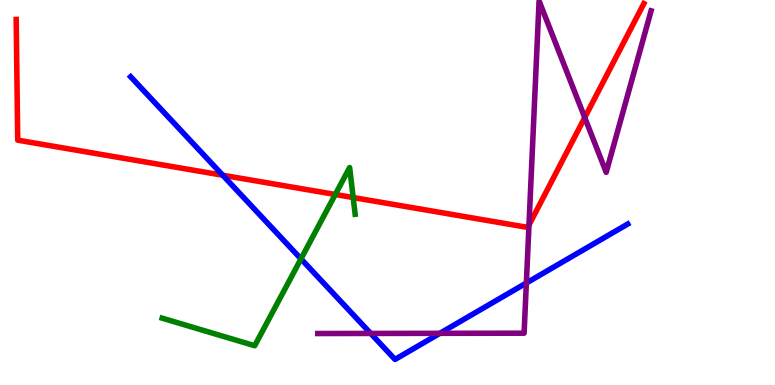[{'lines': ['blue', 'red'], 'intersections': [{'x': 2.87, 'y': 5.45}]}, {'lines': ['green', 'red'], 'intersections': [{'x': 4.33, 'y': 4.95}, {'x': 4.56, 'y': 4.87}]}, {'lines': ['purple', 'red'], 'intersections': [{'x': 6.83, 'y': 4.15}, {'x': 7.55, 'y': 6.95}]}, {'lines': ['blue', 'green'], 'intersections': [{'x': 3.88, 'y': 3.28}]}, {'lines': ['blue', 'purple'], 'intersections': [{'x': 4.78, 'y': 1.34}, {'x': 5.68, 'y': 1.34}, {'x': 6.79, 'y': 2.65}]}, {'lines': ['green', 'purple'], 'intersections': []}]